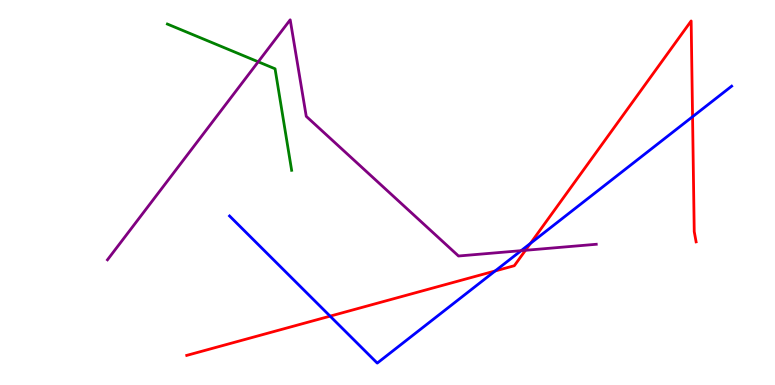[{'lines': ['blue', 'red'], 'intersections': [{'x': 4.26, 'y': 1.79}, {'x': 6.39, 'y': 2.96}, {'x': 6.84, 'y': 3.68}, {'x': 8.94, 'y': 6.97}]}, {'lines': ['green', 'red'], 'intersections': []}, {'lines': ['purple', 'red'], 'intersections': [{'x': 6.78, 'y': 3.5}]}, {'lines': ['blue', 'green'], 'intersections': []}, {'lines': ['blue', 'purple'], 'intersections': [{'x': 6.72, 'y': 3.49}]}, {'lines': ['green', 'purple'], 'intersections': [{'x': 3.33, 'y': 8.39}]}]